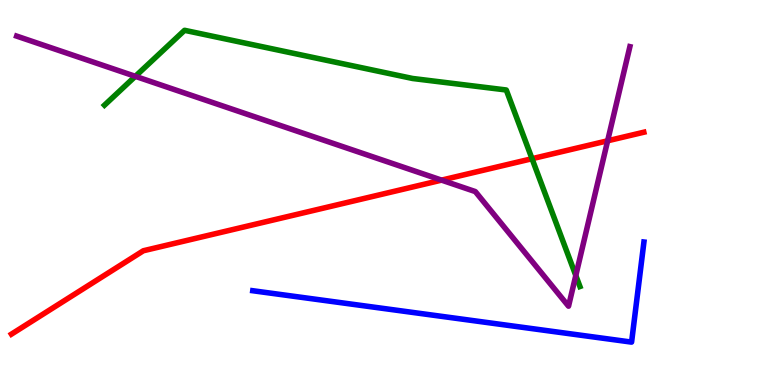[{'lines': ['blue', 'red'], 'intersections': []}, {'lines': ['green', 'red'], 'intersections': [{'x': 6.86, 'y': 5.88}]}, {'lines': ['purple', 'red'], 'intersections': [{'x': 5.7, 'y': 5.32}, {'x': 7.84, 'y': 6.34}]}, {'lines': ['blue', 'green'], 'intersections': []}, {'lines': ['blue', 'purple'], 'intersections': []}, {'lines': ['green', 'purple'], 'intersections': [{'x': 1.75, 'y': 8.02}, {'x': 7.43, 'y': 2.84}]}]